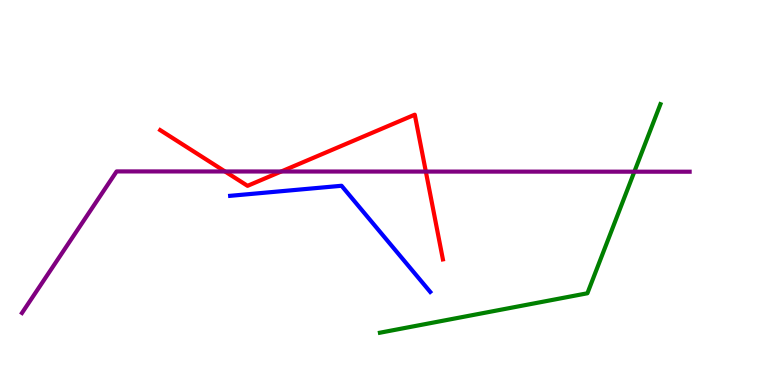[{'lines': ['blue', 'red'], 'intersections': []}, {'lines': ['green', 'red'], 'intersections': []}, {'lines': ['purple', 'red'], 'intersections': [{'x': 2.9, 'y': 5.55}, {'x': 3.63, 'y': 5.55}, {'x': 5.49, 'y': 5.54}]}, {'lines': ['blue', 'green'], 'intersections': []}, {'lines': ['blue', 'purple'], 'intersections': []}, {'lines': ['green', 'purple'], 'intersections': [{'x': 8.19, 'y': 5.54}]}]